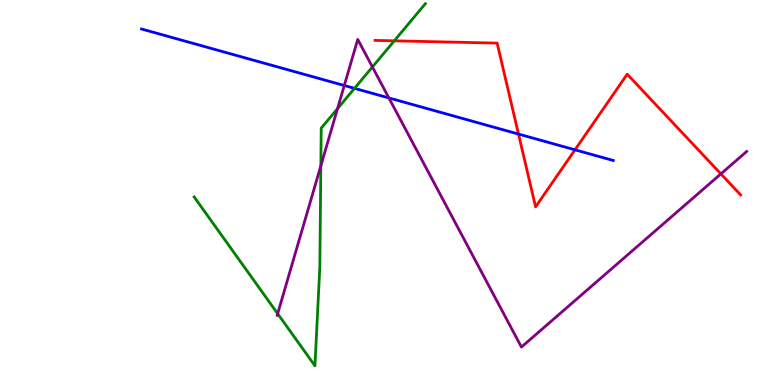[{'lines': ['blue', 'red'], 'intersections': [{'x': 6.69, 'y': 6.52}, {'x': 7.42, 'y': 6.11}]}, {'lines': ['green', 'red'], 'intersections': [{'x': 5.09, 'y': 8.94}]}, {'lines': ['purple', 'red'], 'intersections': [{'x': 9.3, 'y': 5.48}]}, {'lines': ['blue', 'green'], 'intersections': [{'x': 4.57, 'y': 7.71}]}, {'lines': ['blue', 'purple'], 'intersections': [{'x': 4.44, 'y': 7.78}, {'x': 5.02, 'y': 7.46}]}, {'lines': ['green', 'purple'], 'intersections': [{'x': 3.58, 'y': 1.85}, {'x': 4.14, 'y': 5.69}, {'x': 4.36, 'y': 7.18}, {'x': 4.81, 'y': 8.26}]}]